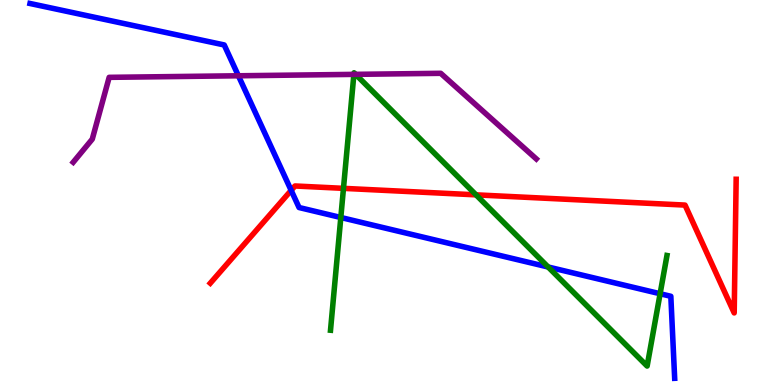[{'lines': ['blue', 'red'], 'intersections': [{'x': 3.76, 'y': 5.06}]}, {'lines': ['green', 'red'], 'intersections': [{'x': 4.43, 'y': 5.11}, {'x': 6.14, 'y': 4.94}]}, {'lines': ['purple', 'red'], 'intersections': []}, {'lines': ['blue', 'green'], 'intersections': [{'x': 4.4, 'y': 4.35}, {'x': 7.07, 'y': 3.07}, {'x': 8.52, 'y': 2.37}]}, {'lines': ['blue', 'purple'], 'intersections': [{'x': 3.08, 'y': 8.03}]}, {'lines': ['green', 'purple'], 'intersections': [{'x': 4.57, 'y': 8.07}, {'x': 4.59, 'y': 8.07}]}]